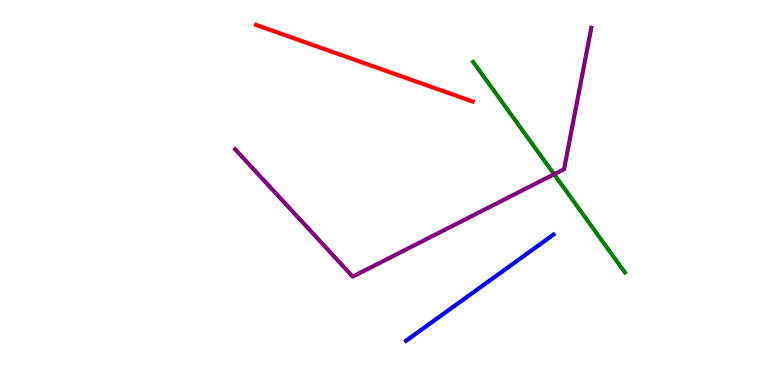[{'lines': ['blue', 'red'], 'intersections': []}, {'lines': ['green', 'red'], 'intersections': []}, {'lines': ['purple', 'red'], 'intersections': []}, {'lines': ['blue', 'green'], 'intersections': []}, {'lines': ['blue', 'purple'], 'intersections': []}, {'lines': ['green', 'purple'], 'intersections': [{'x': 7.15, 'y': 5.47}]}]